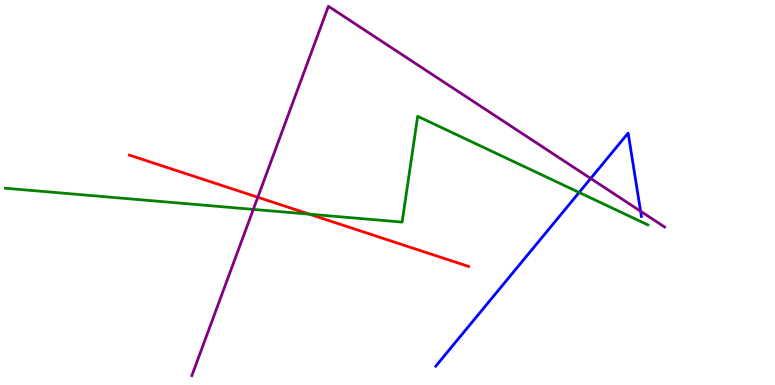[{'lines': ['blue', 'red'], 'intersections': []}, {'lines': ['green', 'red'], 'intersections': [{'x': 3.99, 'y': 4.44}]}, {'lines': ['purple', 'red'], 'intersections': [{'x': 3.33, 'y': 4.88}]}, {'lines': ['blue', 'green'], 'intersections': [{'x': 7.47, 'y': 5.0}]}, {'lines': ['blue', 'purple'], 'intersections': [{'x': 7.62, 'y': 5.36}, {'x': 8.27, 'y': 4.51}]}, {'lines': ['green', 'purple'], 'intersections': [{'x': 3.27, 'y': 4.56}]}]